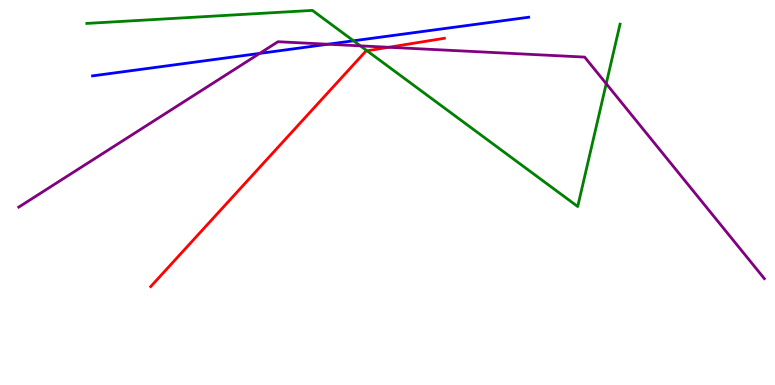[{'lines': ['blue', 'red'], 'intersections': []}, {'lines': ['green', 'red'], 'intersections': [{'x': 4.74, 'y': 8.68}]}, {'lines': ['purple', 'red'], 'intersections': [{'x': 5.02, 'y': 8.77}]}, {'lines': ['blue', 'green'], 'intersections': [{'x': 4.56, 'y': 8.94}]}, {'lines': ['blue', 'purple'], 'intersections': [{'x': 3.35, 'y': 8.61}, {'x': 4.23, 'y': 8.85}]}, {'lines': ['green', 'purple'], 'intersections': [{'x': 4.65, 'y': 8.81}, {'x': 7.82, 'y': 7.83}]}]